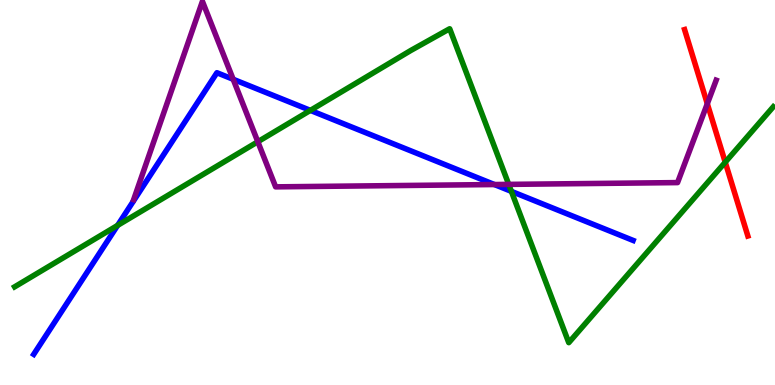[{'lines': ['blue', 'red'], 'intersections': []}, {'lines': ['green', 'red'], 'intersections': [{'x': 9.36, 'y': 5.79}]}, {'lines': ['purple', 'red'], 'intersections': [{'x': 9.13, 'y': 7.31}]}, {'lines': ['blue', 'green'], 'intersections': [{'x': 1.52, 'y': 4.15}, {'x': 4.0, 'y': 7.13}, {'x': 6.6, 'y': 5.03}]}, {'lines': ['blue', 'purple'], 'intersections': [{'x': 3.01, 'y': 7.94}, {'x': 6.38, 'y': 5.21}]}, {'lines': ['green', 'purple'], 'intersections': [{'x': 3.33, 'y': 6.32}, {'x': 6.56, 'y': 5.21}]}]